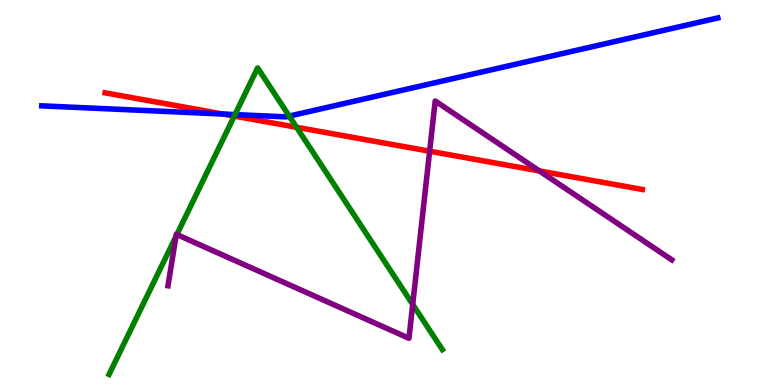[{'lines': ['blue', 'red'], 'intersections': [{'x': 2.88, 'y': 7.04}]}, {'lines': ['green', 'red'], 'intersections': [{'x': 3.02, 'y': 6.98}, {'x': 3.83, 'y': 6.69}]}, {'lines': ['purple', 'red'], 'intersections': [{'x': 5.54, 'y': 6.07}, {'x': 6.96, 'y': 5.56}]}, {'lines': ['blue', 'green'], 'intersections': [{'x': 3.03, 'y': 7.02}, {'x': 3.73, 'y': 6.98}]}, {'lines': ['blue', 'purple'], 'intersections': []}, {'lines': ['green', 'purple'], 'intersections': [{'x': 2.27, 'y': 3.86}, {'x': 2.28, 'y': 3.91}, {'x': 5.33, 'y': 2.09}]}]